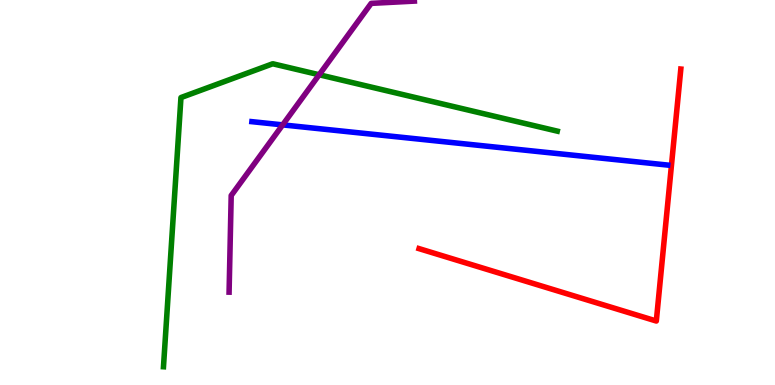[{'lines': ['blue', 'red'], 'intersections': []}, {'lines': ['green', 'red'], 'intersections': []}, {'lines': ['purple', 'red'], 'intersections': []}, {'lines': ['blue', 'green'], 'intersections': []}, {'lines': ['blue', 'purple'], 'intersections': [{'x': 3.65, 'y': 6.76}]}, {'lines': ['green', 'purple'], 'intersections': [{'x': 4.12, 'y': 8.06}]}]